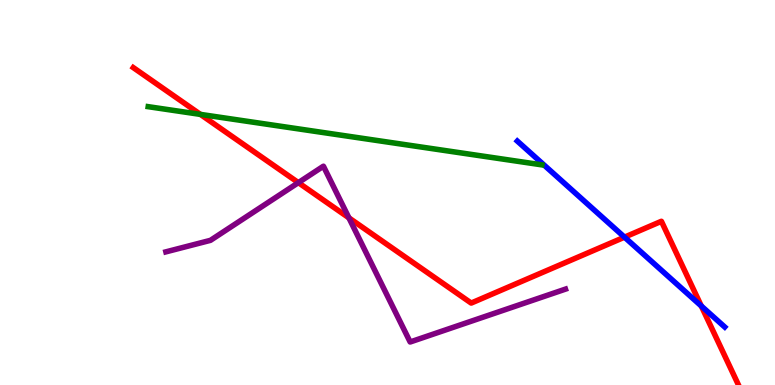[{'lines': ['blue', 'red'], 'intersections': [{'x': 8.06, 'y': 3.84}, {'x': 9.05, 'y': 2.05}]}, {'lines': ['green', 'red'], 'intersections': [{'x': 2.59, 'y': 7.03}]}, {'lines': ['purple', 'red'], 'intersections': [{'x': 3.85, 'y': 5.26}, {'x': 4.5, 'y': 4.34}]}, {'lines': ['blue', 'green'], 'intersections': []}, {'lines': ['blue', 'purple'], 'intersections': []}, {'lines': ['green', 'purple'], 'intersections': []}]